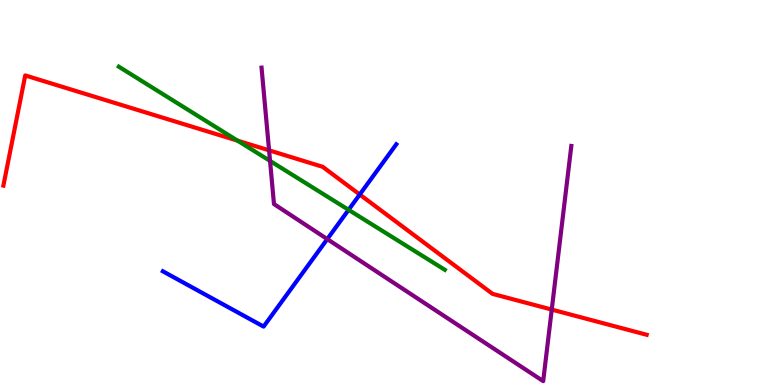[{'lines': ['blue', 'red'], 'intersections': [{'x': 4.64, 'y': 4.95}]}, {'lines': ['green', 'red'], 'intersections': [{'x': 3.06, 'y': 6.35}]}, {'lines': ['purple', 'red'], 'intersections': [{'x': 3.47, 'y': 6.1}, {'x': 7.12, 'y': 1.96}]}, {'lines': ['blue', 'green'], 'intersections': [{'x': 4.5, 'y': 4.55}]}, {'lines': ['blue', 'purple'], 'intersections': [{'x': 4.22, 'y': 3.79}]}, {'lines': ['green', 'purple'], 'intersections': [{'x': 3.48, 'y': 5.82}]}]